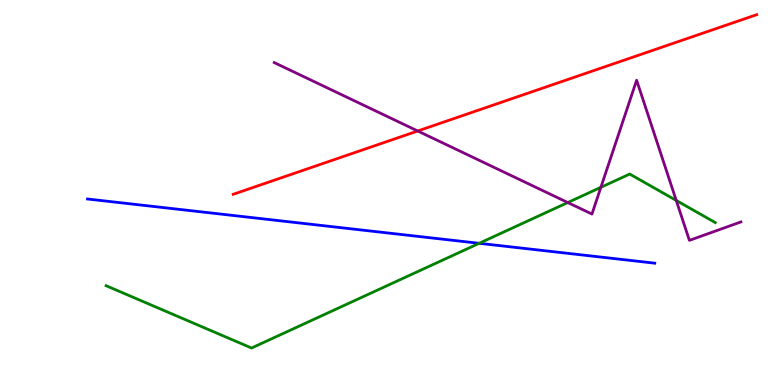[{'lines': ['blue', 'red'], 'intersections': []}, {'lines': ['green', 'red'], 'intersections': []}, {'lines': ['purple', 'red'], 'intersections': [{'x': 5.39, 'y': 6.6}]}, {'lines': ['blue', 'green'], 'intersections': [{'x': 6.18, 'y': 3.68}]}, {'lines': ['blue', 'purple'], 'intersections': []}, {'lines': ['green', 'purple'], 'intersections': [{'x': 7.33, 'y': 4.74}, {'x': 7.75, 'y': 5.13}, {'x': 8.73, 'y': 4.79}]}]